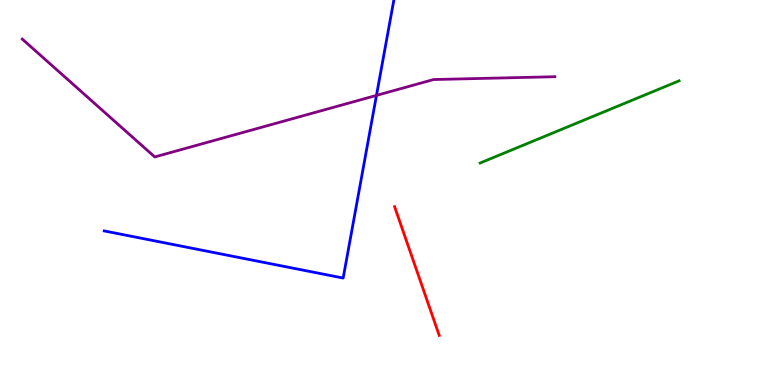[{'lines': ['blue', 'red'], 'intersections': []}, {'lines': ['green', 'red'], 'intersections': []}, {'lines': ['purple', 'red'], 'intersections': []}, {'lines': ['blue', 'green'], 'intersections': []}, {'lines': ['blue', 'purple'], 'intersections': [{'x': 4.86, 'y': 7.52}]}, {'lines': ['green', 'purple'], 'intersections': []}]